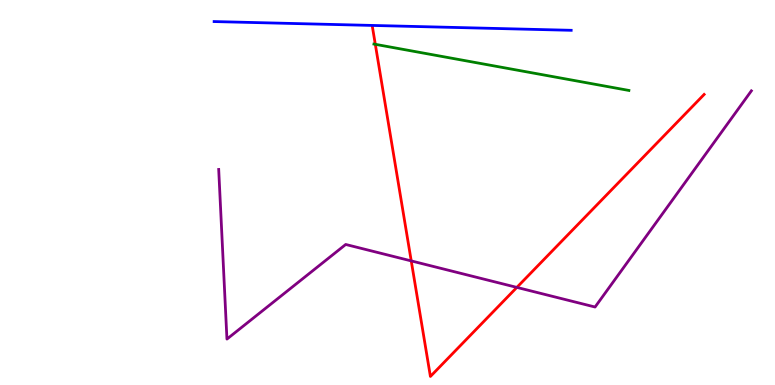[{'lines': ['blue', 'red'], 'intersections': []}, {'lines': ['green', 'red'], 'intersections': [{'x': 4.84, 'y': 8.85}]}, {'lines': ['purple', 'red'], 'intersections': [{'x': 5.31, 'y': 3.22}, {'x': 6.67, 'y': 2.54}]}, {'lines': ['blue', 'green'], 'intersections': []}, {'lines': ['blue', 'purple'], 'intersections': []}, {'lines': ['green', 'purple'], 'intersections': []}]